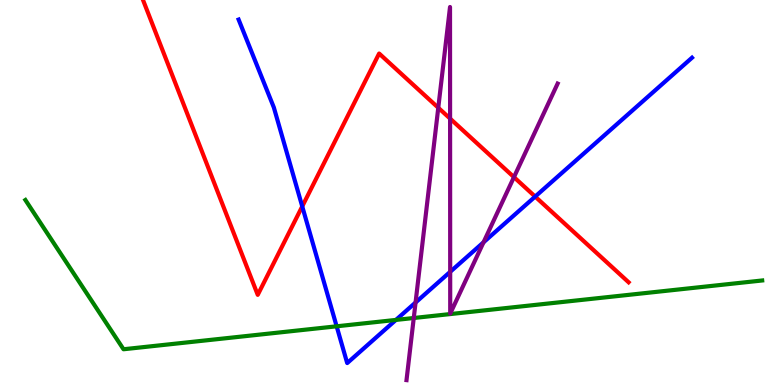[{'lines': ['blue', 'red'], 'intersections': [{'x': 3.9, 'y': 4.64}, {'x': 6.91, 'y': 4.89}]}, {'lines': ['green', 'red'], 'intersections': []}, {'lines': ['purple', 'red'], 'intersections': [{'x': 5.66, 'y': 7.2}, {'x': 5.81, 'y': 6.92}, {'x': 6.63, 'y': 5.4}]}, {'lines': ['blue', 'green'], 'intersections': [{'x': 4.34, 'y': 1.52}, {'x': 5.11, 'y': 1.69}]}, {'lines': ['blue', 'purple'], 'intersections': [{'x': 5.36, 'y': 2.14}, {'x': 5.81, 'y': 2.94}, {'x': 6.24, 'y': 3.71}]}, {'lines': ['green', 'purple'], 'intersections': [{'x': 5.34, 'y': 1.74}]}]